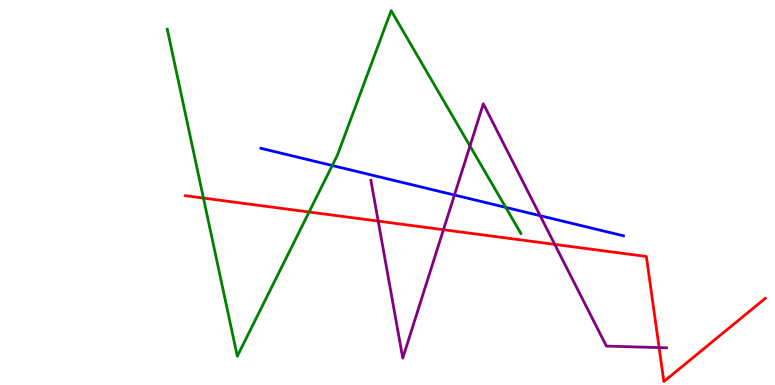[{'lines': ['blue', 'red'], 'intersections': []}, {'lines': ['green', 'red'], 'intersections': [{'x': 2.63, 'y': 4.86}, {'x': 3.99, 'y': 4.49}]}, {'lines': ['purple', 'red'], 'intersections': [{'x': 4.88, 'y': 4.26}, {'x': 5.72, 'y': 4.03}, {'x': 7.16, 'y': 3.65}, {'x': 8.5, 'y': 0.971}]}, {'lines': ['blue', 'green'], 'intersections': [{'x': 4.29, 'y': 5.7}, {'x': 6.53, 'y': 4.61}]}, {'lines': ['blue', 'purple'], 'intersections': [{'x': 5.86, 'y': 4.93}, {'x': 6.97, 'y': 4.4}]}, {'lines': ['green', 'purple'], 'intersections': [{'x': 6.06, 'y': 6.21}]}]